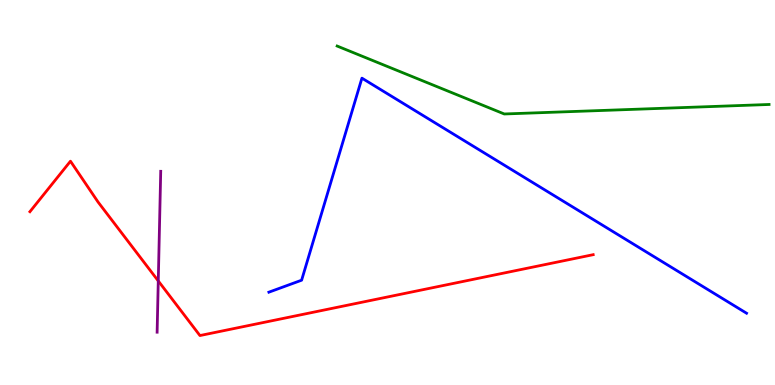[{'lines': ['blue', 'red'], 'intersections': []}, {'lines': ['green', 'red'], 'intersections': []}, {'lines': ['purple', 'red'], 'intersections': [{'x': 2.04, 'y': 2.7}]}, {'lines': ['blue', 'green'], 'intersections': []}, {'lines': ['blue', 'purple'], 'intersections': []}, {'lines': ['green', 'purple'], 'intersections': []}]